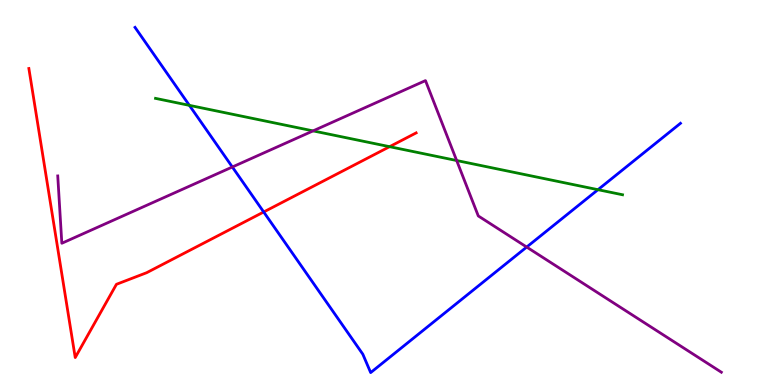[{'lines': ['blue', 'red'], 'intersections': [{'x': 3.4, 'y': 4.49}]}, {'lines': ['green', 'red'], 'intersections': [{'x': 5.03, 'y': 6.19}]}, {'lines': ['purple', 'red'], 'intersections': []}, {'lines': ['blue', 'green'], 'intersections': [{'x': 2.44, 'y': 7.26}, {'x': 7.72, 'y': 5.07}]}, {'lines': ['blue', 'purple'], 'intersections': [{'x': 3.0, 'y': 5.66}, {'x': 6.8, 'y': 3.58}]}, {'lines': ['green', 'purple'], 'intersections': [{'x': 4.04, 'y': 6.6}, {'x': 5.89, 'y': 5.83}]}]